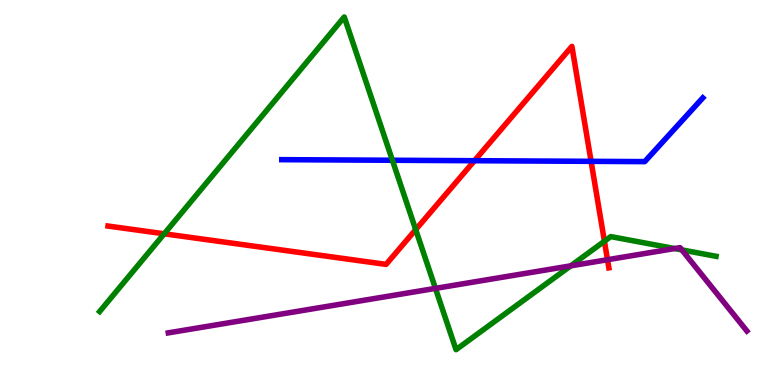[{'lines': ['blue', 'red'], 'intersections': [{'x': 6.12, 'y': 5.83}, {'x': 7.63, 'y': 5.81}]}, {'lines': ['green', 'red'], 'intersections': [{'x': 2.12, 'y': 3.93}, {'x': 5.36, 'y': 4.04}, {'x': 7.8, 'y': 3.73}]}, {'lines': ['purple', 'red'], 'intersections': [{'x': 7.84, 'y': 3.25}]}, {'lines': ['blue', 'green'], 'intersections': [{'x': 5.06, 'y': 5.84}]}, {'lines': ['blue', 'purple'], 'intersections': []}, {'lines': ['green', 'purple'], 'intersections': [{'x': 5.62, 'y': 2.51}, {'x': 7.36, 'y': 3.09}, {'x': 8.7, 'y': 3.54}, {'x': 8.8, 'y': 3.51}]}]